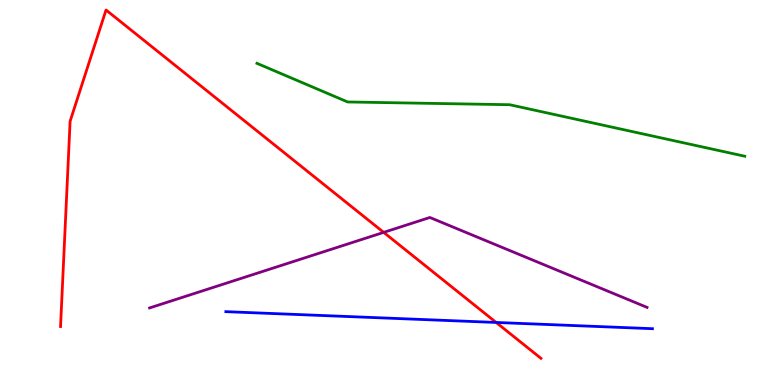[{'lines': ['blue', 'red'], 'intersections': [{'x': 6.4, 'y': 1.62}]}, {'lines': ['green', 'red'], 'intersections': []}, {'lines': ['purple', 'red'], 'intersections': [{'x': 4.95, 'y': 3.96}]}, {'lines': ['blue', 'green'], 'intersections': []}, {'lines': ['blue', 'purple'], 'intersections': []}, {'lines': ['green', 'purple'], 'intersections': []}]